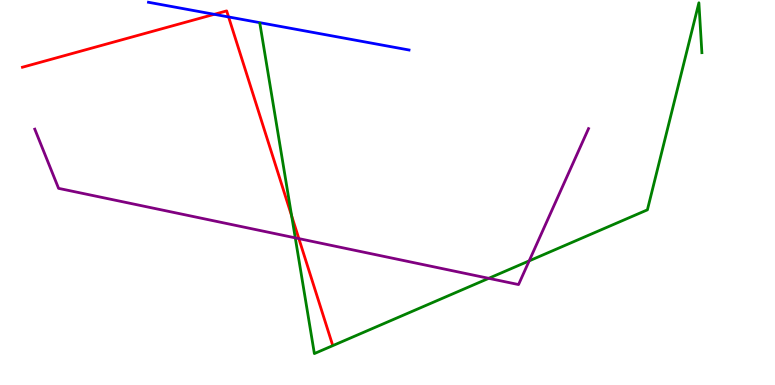[{'lines': ['blue', 'red'], 'intersections': [{'x': 2.76, 'y': 9.63}, {'x': 2.95, 'y': 9.56}]}, {'lines': ['green', 'red'], 'intersections': [{'x': 3.76, 'y': 4.39}]}, {'lines': ['purple', 'red'], 'intersections': [{'x': 3.86, 'y': 3.8}]}, {'lines': ['blue', 'green'], 'intersections': []}, {'lines': ['blue', 'purple'], 'intersections': []}, {'lines': ['green', 'purple'], 'intersections': [{'x': 3.81, 'y': 3.82}, {'x': 6.31, 'y': 2.77}, {'x': 6.83, 'y': 3.22}]}]